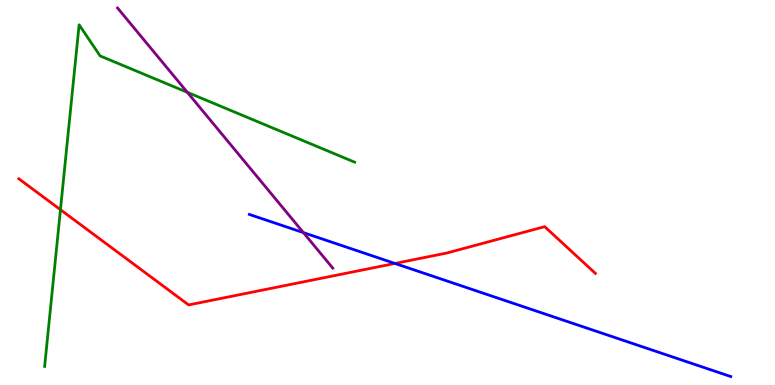[{'lines': ['blue', 'red'], 'intersections': [{'x': 5.1, 'y': 3.16}]}, {'lines': ['green', 'red'], 'intersections': [{'x': 0.78, 'y': 4.55}]}, {'lines': ['purple', 'red'], 'intersections': []}, {'lines': ['blue', 'green'], 'intersections': []}, {'lines': ['blue', 'purple'], 'intersections': [{'x': 3.92, 'y': 3.96}]}, {'lines': ['green', 'purple'], 'intersections': [{'x': 2.42, 'y': 7.6}]}]